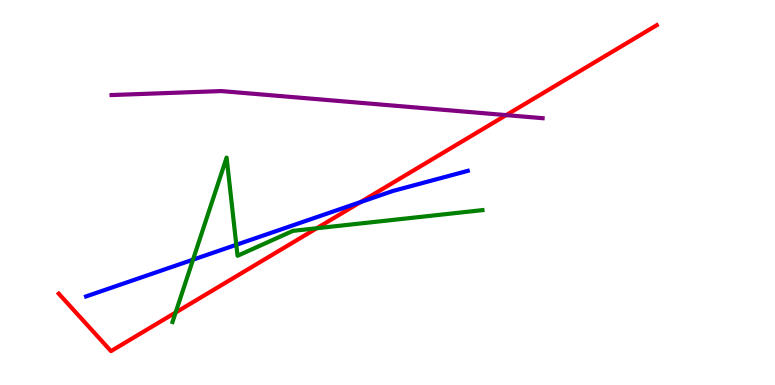[{'lines': ['blue', 'red'], 'intersections': [{'x': 4.65, 'y': 4.75}]}, {'lines': ['green', 'red'], 'intersections': [{'x': 2.27, 'y': 1.88}, {'x': 4.09, 'y': 4.07}]}, {'lines': ['purple', 'red'], 'intersections': [{'x': 6.53, 'y': 7.01}]}, {'lines': ['blue', 'green'], 'intersections': [{'x': 2.49, 'y': 3.26}, {'x': 3.05, 'y': 3.64}]}, {'lines': ['blue', 'purple'], 'intersections': []}, {'lines': ['green', 'purple'], 'intersections': []}]